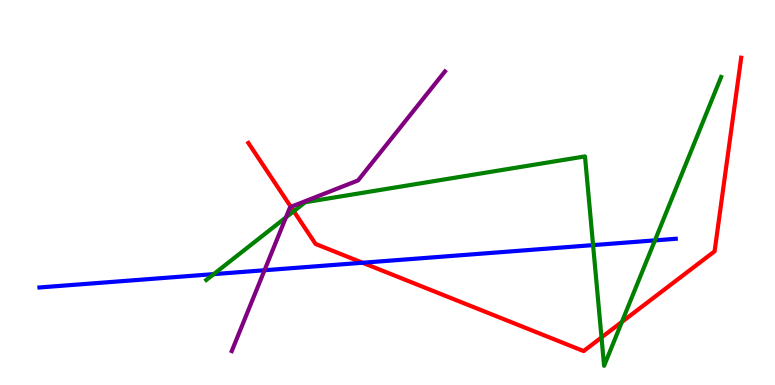[{'lines': ['blue', 'red'], 'intersections': [{'x': 4.68, 'y': 3.18}]}, {'lines': ['green', 'red'], 'intersections': [{'x': 3.79, 'y': 4.51}, {'x': 7.76, 'y': 1.24}, {'x': 8.02, 'y': 1.64}]}, {'lines': ['purple', 'red'], 'intersections': [{'x': 3.75, 'y': 4.63}]}, {'lines': ['blue', 'green'], 'intersections': [{'x': 2.76, 'y': 2.88}, {'x': 7.65, 'y': 3.63}, {'x': 8.45, 'y': 3.76}]}, {'lines': ['blue', 'purple'], 'intersections': [{'x': 3.41, 'y': 2.98}]}, {'lines': ['green', 'purple'], 'intersections': [{'x': 3.69, 'y': 4.35}]}]